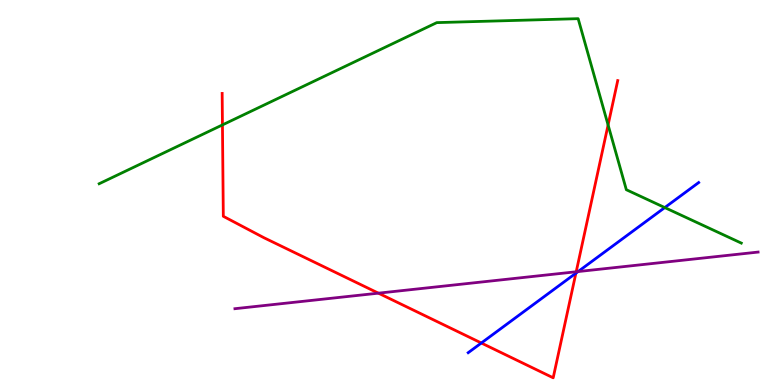[{'lines': ['blue', 'red'], 'intersections': [{'x': 6.21, 'y': 1.09}, {'x': 7.43, 'y': 2.9}]}, {'lines': ['green', 'red'], 'intersections': [{'x': 2.87, 'y': 6.76}, {'x': 7.85, 'y': 6.75}]}, {'lines': ['purple', 'red'], 'intersections': [{'x': 4.88, 'y': 2.39}, {'x': 7.44, 'y': 2.94}]}, {'lines': ['blue', 'green'], 'intersections': [{'x': 8.58, 'y': 4.61}]}, {'lines': ['blue', 'purple'], 'intersections': [{'x': 7.46, 'y': 2.95}]}, {'lines': ['green', 'purple'], 'intersections': []}]